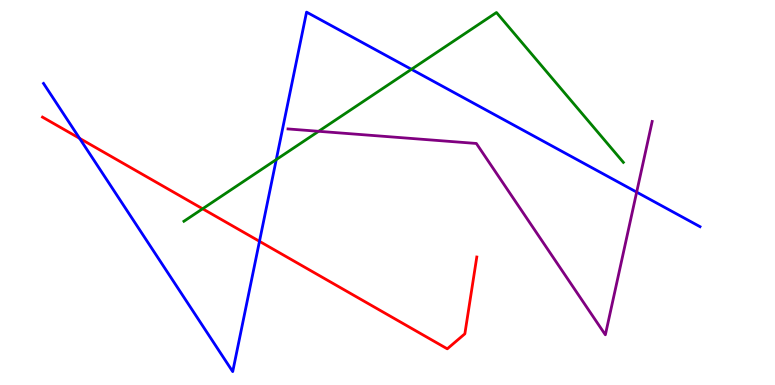[{'lines': ['blue', 'red'], 'intersections': [{'x': 1.03, 'y': 6.41}, {'x': 3.35, 'y': 3.73}]}, {'lines': ['green', 'red'], 'intersections': [{'x': 2.61, 'y': 4.58}]}, {'lines': ['purple', 'red'], 'intersections': []}, {'lines': ['blue', 'green'], 'intersections': [{'x': 3.56, 'y': 5.85}, {'x': 5.31, 'y': 8.2}]}, {'lines': ['blue', 'purple'], 'intersections': [{'x': 8.22, 'y': 5.01}]}, {'lines': ['green', 'purple'], 'intersections': [{'x': 4.11, 'y': 6.59}]}]